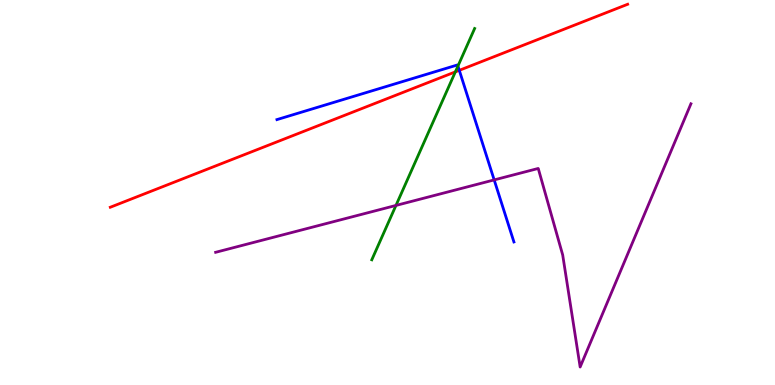[{'lines': ['blue', 'red'], 'intersections': [{'x': 5.93, 'y': 8.17}]}, {'lines': ['green', 'red'], 'intersections': [{'x': 5.88, 'y': 8.13}]}, {'lines': ['purple', 'red'], 'intersections': []}, {'lines': ['blue', 'green'], 'intersections': [{'x': 5.91, 'y': 8.28}]}, {'lines': ['blue', 'purple'], 'intersections': [{'x': 6.38, 'y': 5.33}]}, {'lines': ['green', 'purple'], 'intersections': [{'x': 5.11, 'y': 4.66}]}]